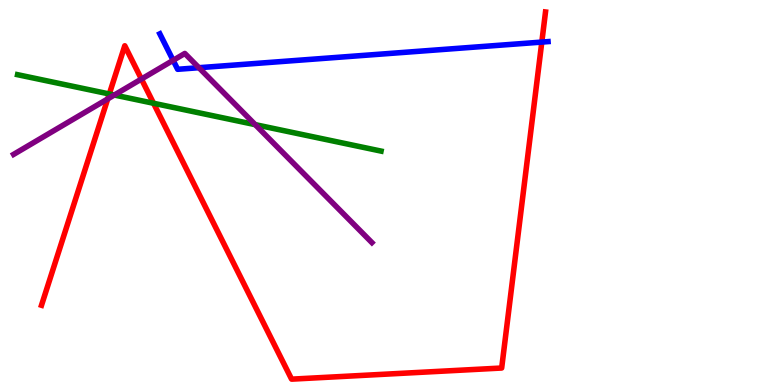[{'lines': ['blue', 'red'], 'intersections': [{'x': 6.99, 'y': 8.91}]}, {'lines': ['green', 'red'], 'intersections': [{'x': 1.41, 'y': 7.56}, {'x': 1.98, 'y': 7.32}]}, {'lines': ['purple', 'red'], 'intersections': [{'x': 1.39, 'y': 7.43}, {'x': 1.82, 'y': 7.95}]}, {'lines': ['blue', 'green'], 'intersections': []}, {'lines': ['blue', 'purple'], 'intersections': [{'x': 2.23, 'y': 8.43}, {'x': 2.57, 'y': 8.24}]}, {'lines': ['green', 'purple'], 'intersections': [{'x': 1.47, 'y': 7.53}, {'x': 3.29, 'y': 6.76}]}]